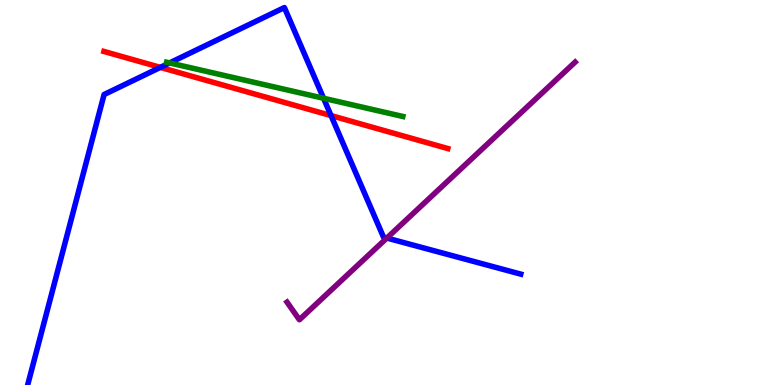[{'lines': ['blue', 'red'], 'intersections': [{'x': 2.07, 'y': 8.25}, {'x': 4.27, 'y': 7.0}]}, {'lines': ['green', 'red'], 'intersections': []}, {'lines': ['purple', 'red'], 'intersections': []}, {'lines': ['blue', 'green'], 'intersections': [{'x': 2.19, 'y': 8.37}, {'x': 4.17, 'y': 7.45}]}, {'lines': ['blue', 'purple'], 'intersections': [{'x': 4.99, 'y': 3.82}]}, {'lines': ['green', 'purple'], 'intersections': []}]